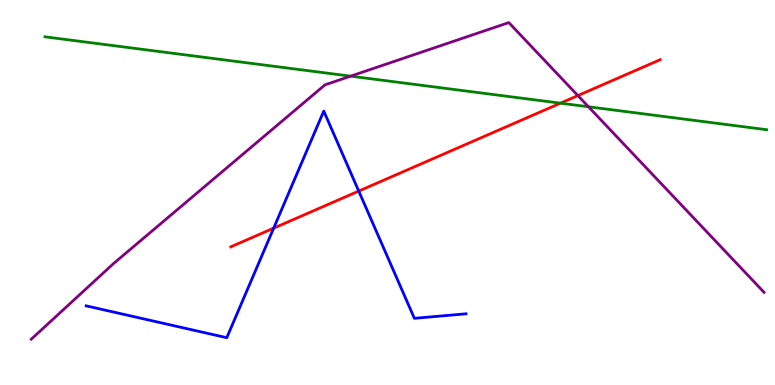[{'lines': ['blue', 'red'], 'intersections': [{'x': 3.53, 'y': 4.07}, {'x': 4.63, 'y': 5.04}]}, {'lines': ['green', 'red'], 'intersections': [{'x': 7.23, 'y': 7.32}]}, {'lines': ['purple', 'red'], 'intersections': [{'x': 7.46, 'y': 7.52}]}, {'lines': ['blue', 'green'], 'intersections': []}, {'lines': ['blue', 'purple'], 'intersections': []}, {'lines': ['green', 'purple'], 'intersections': [{'x': 4.52, 'y': 8.02}, {'x': 7.59, 'y': 7.23}]}]